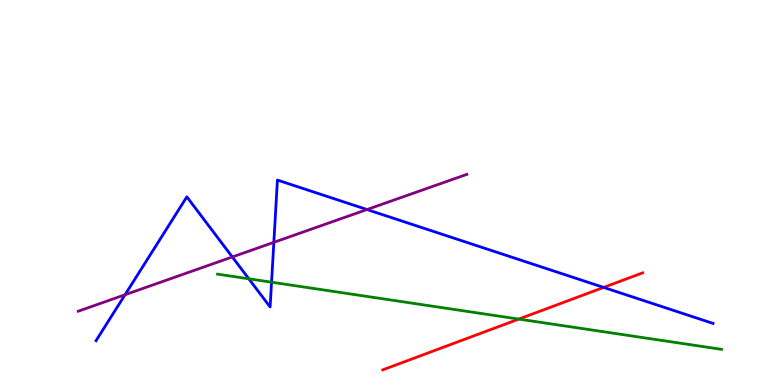[{'lines': ['blue', 'red'], 'intersections': [{'x': 7.79, 'y': 2.53}]}, {'lines': ['green', 'red'], 'intersections': [{'x': 6.69, 'y': 1.71}]}, {'lines': ['purple', 'red'], 'intersections': []}, {'lines': ['blue', 'green'], 'intersections': [{'x': 3.21, 'y': 2.76}, {'x': 3.5, 'y': 2.67}]}, {'lines': ['blue', 'purple'], 'intersections': [{'x': 1.61, 'y': 2.34}, {'x': 3.0, 'y': 3.33}, {'x': 3.53, 'y': 3.71}, {'x': 4.74, 'y': 4.56}]}, {'lines': ['green', 'purple'], 'intersections': []}]